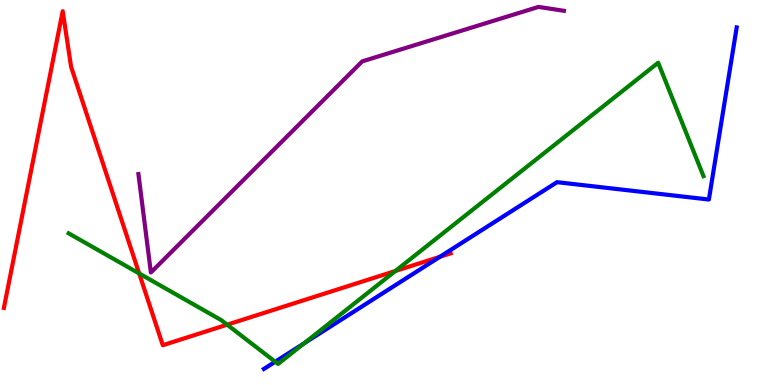[{'lines': ['blue', 'red'], 'intersections': [{'x': 5.68, 'y': 3.33}]}, {'lines': ['green', 'red'], 'intersections': [{'x': 1.8, 'y': 2.9}, {'x': 2.93, 'y': 1.57}, {'x': 5.1, 'y': 2.96}]}, {'lines': ['purple', 'red'], 'intersections': []}, {'lines': ['blue', 'green'], 'intersections': [{'x': 3.55, 'y': 0.604}, {'x': 3.92, 'y': 1.08}]}, {'lines': ['blue', 'purple'], 'intersections': []}, {'lines': ['green', 'purple'], 'intersections': []}]